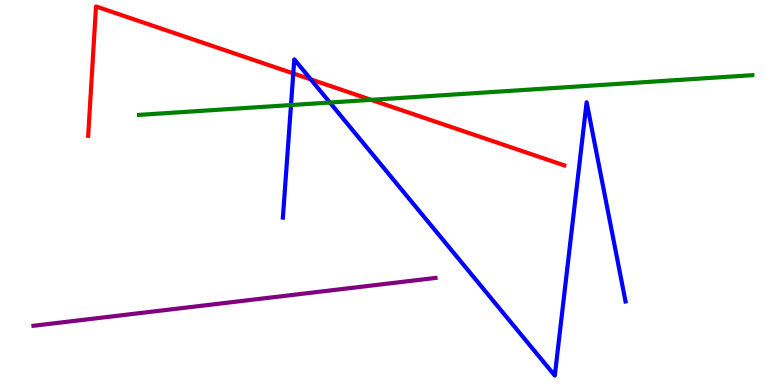[{'lines': ['blue', 'red'], 'intersections': [{'x': 3.78, 'y': 8.09}, {'x': 4.01, 'y': 7.94}]}, {'lines': ['green', 'red'], 'intersections': [{'x': 4.79, 'y': 7.41}]}, {'lines': ['purple', 'red'], 'intersections': []}, {'lines': ['blue', 'green'], 'intersections': [{'x': 3.75, 'y': 7.27}, {'x': 4.26, 'y': 7.34}]}, {'lines': ['blue', 'purple'], 'intersections': []}, {'lines': ['green', 'purple'], 'intersections': []}]